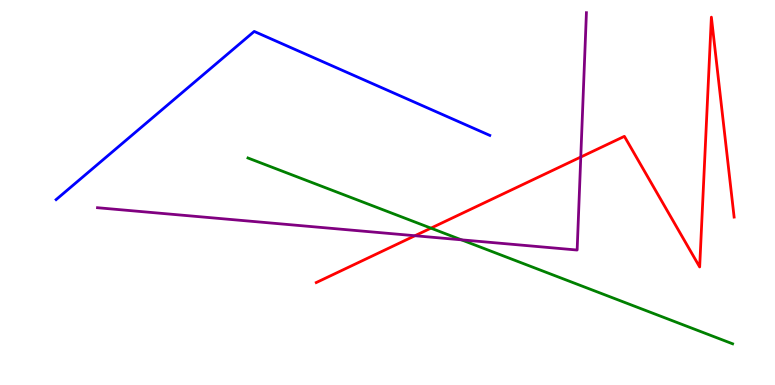[{'lines': ['blue', 'red'], 'intersections': []}, {'lines': ['green', 'red'], 'intersections': [{'x': 5.56, 'y': 4.07}]}, {'lines': ['purple', 'red'], 'intersections': [{'x': 5.35, 'y': 3.88}, {'x': 7.49, 'y': 5.92}]}, {'lines': ['blue', 'green'], 'intersections': []}, {'lines': ['blue', 'purple'], 'intersections': []}, {'lines': ['green', 'purple'], 'intersections': [{'x': 5.95, 'y': 3.77}]}]